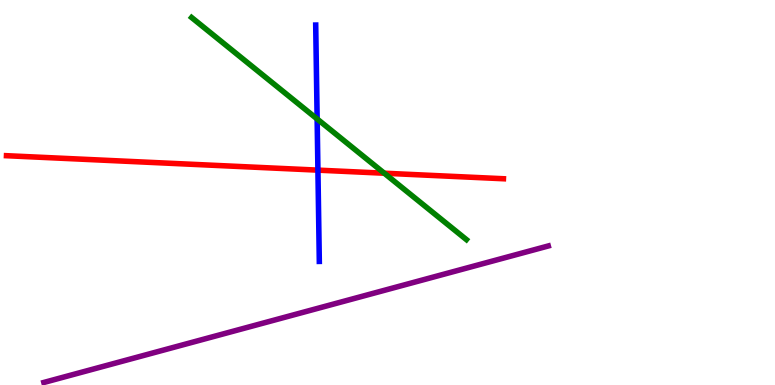[{'lines': ['blue', 'red'], 'intersections': [{'x': 4.1, 'y': 5.58}]}, {'lines': ['green', 'red'], 'intersections': [{'x': 4.96, 'y': 5.5}]}, {'lines': ['purple', 'red'], 'intersections': []}, {'lines': ['blue', 'green'], 'intersections': [{'x': 4.09, 'y': 6.91}]}, {'lines': ['blue', 'purple'], 'intersections': []}, {'lines': ['green', 'purple'], 'intersections': []}]